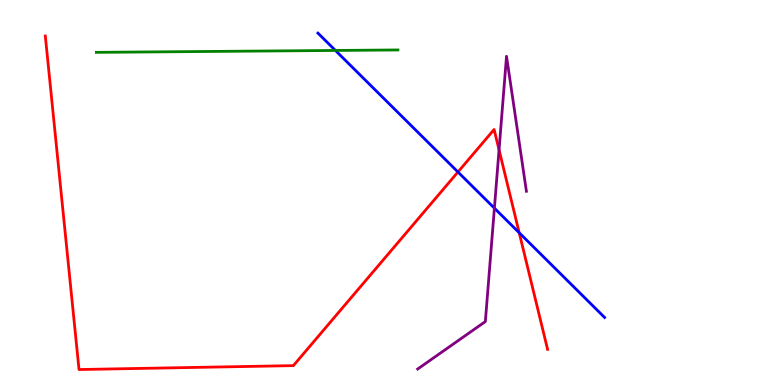[{'lines': ['blue', 'red'], 'intersections': [{'x': 5.91, 'y': 5.53}, {'x': 6.7, 'y': 3.95}]}, {'lines': ['green', 'red'], 'intersections': []}, {'lines': ['purple', 'red'], 'intersections': [{'x': 6.44, 'y': 6.11}]}, {'lines': ['blue', 'green'], 'intersections': [{'x': 4.33, 'y': 8.69}]}, {'lines': ['blue', 'purple'], 'intersections': [{'x': 6.38, 'y': 4.59}]}, {'lines': ['green', 'purple'], 'intersections': []}]